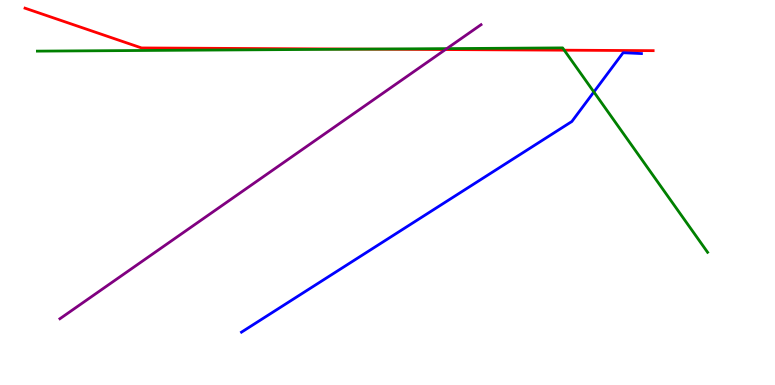[{'lines': ['blue', 'red'], 'intersections': []}, {'lines': ['green', 'red'], 'intersections': [{'x': 4.69, 'y': 8.72}, {'x': 7.28, 'y': 8.7}]}, {'lines': ['purple', 'red'], 'intersections': [{'x': 5.75, 'y': 8.71}]}, {'lines': ['blue', 'green'], 'intersections': [{'x': 7.66, 'y': 7.61}]}, {'lines': ['blue', 'purple'], 'intersections': []}, {'lines': ['green', 'purple'], 'intersections': [{'x': 5.77, 'y': 8.74}]}]